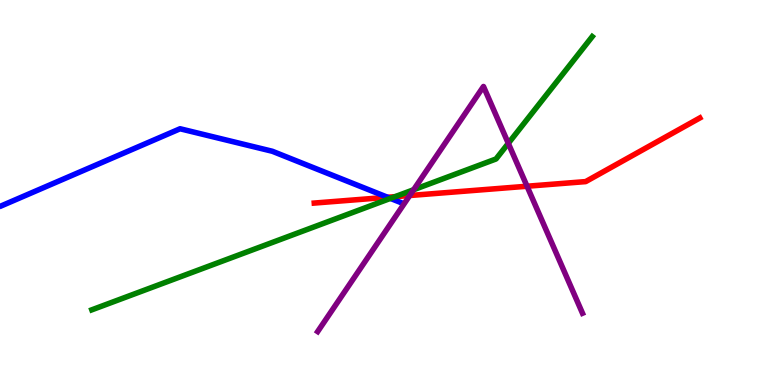[{'lines': ['blue', 'red'], 'intersections': [{'x': 5.0, 'y': 4.88}]}, {'lines': ['green', 'red'], 'intersections': [{'x': 5.1, 'y': 4.89}]}, {'lines': ['purple', 'red'], 'intersections': [{'x': 5.29, 'y': 4.92}, {'x': 6.8, 'y': 5.16}]}, {'lines': ['blue', 'green'], 'intersections': [{'x': 5.04, 'y': 4.85}]}, {'lines': ['blue', 'purple'], 'intersections': []}, {'lines': ['green', 'purple'], 'intersections': [{'x': 5.34, 'y': 5.07}, {'x': 6.56, 'y': 6.28}]}]